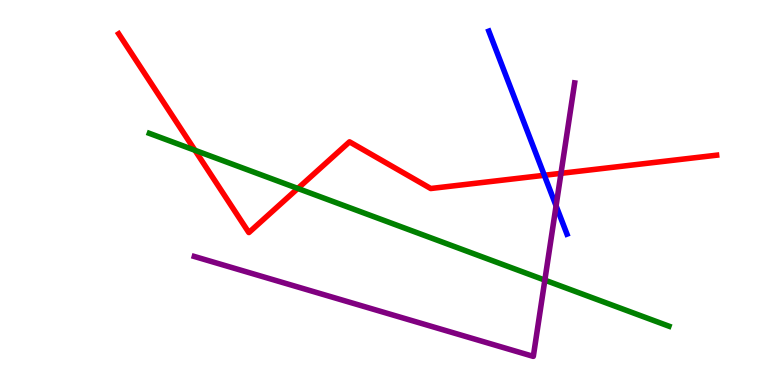[{'lines': ['blue', 'red'], 'intersections': [{'x': 7.02, 'y': 5.45}]}, {'lines': ['green', 'red'], 'intersections': [{'x': 2.52, 'y': 6.1}, {'x': 3.84, 'y': 5.11}]}, {'lines': ['purple', 'red'], 'intersections': [{'x': 7.24, 'y': 5.5}]}, {'lines': ['blue', 'green'], 'intersections': []}, {'lines': ['blue', 'purple'], 'intersections': [{'x': 7.18, 'y': 4.65}]}, {'lines': ['green', 'purple'], 'intersections': [{'x': 7.03, 'y': 2.72}]}]